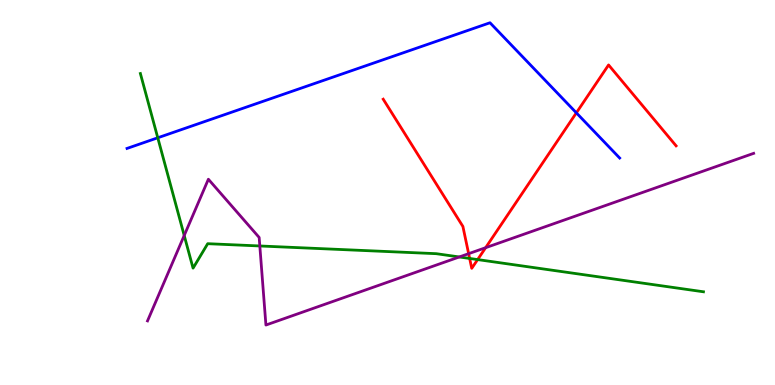[{'lines': ['blue', 'red'], 'intersections': [{'x': 7.44, 'y': 7.07}]}, {'lines': ['green', 'red'], 'intersections': [{'x': 6.06, 'y': 3.29}, {'x': 6.16, 'y': 3.26}]}, {'lines': ['purple', 'red'], 'intersections': [{'x': 6.05, 'y': 3.41}, {'x': 6.27, 'y': 3.57}]}, {'lines': ['blue', 'green'], 'intersections': [{'x': 2.04, 'y': 6.42}]}, {'lines': ['blue', 'purple'], 'intersections': []}, {'lines': ['green', 'purple'], 'intersections': [{'x': 2.38, 'y': 3.88}, {'x': 3.35, 'y': 3.61}, {'x': 5.93, 'y': 3.33}]}]